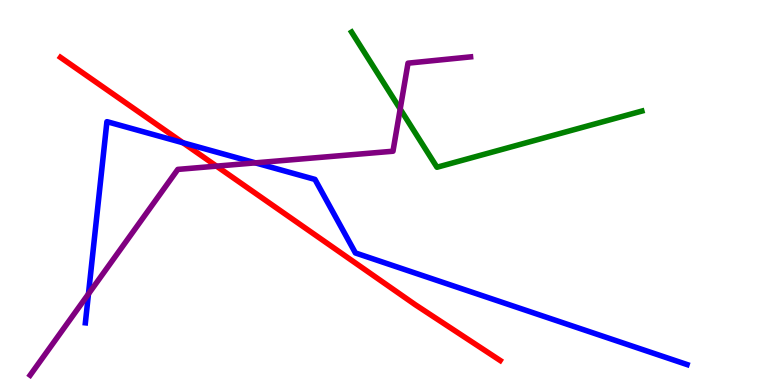[{'lines': ['blue', 'red'], 'intersections': [{'x': 2.36, 'y': 6.29}]}, {'lines': ['green', 'red'], 'intersections': []}, {'lines': ['purple', 'red'], 'intersections': [{'x': 2.79, 'y': 5.68}]}, {'lines': ['blue', 'green'], 'intersections': []}, {'lines': ['blue', 'purple'], 'intersections': [{'x': 1.14, 'y': 2.37}, {'x': 3.29, 'y': 5.77}]}, {'lines': ['green', 'purple'], 'intersections': [{'x': 5.16, 'y': 7.17}]}]